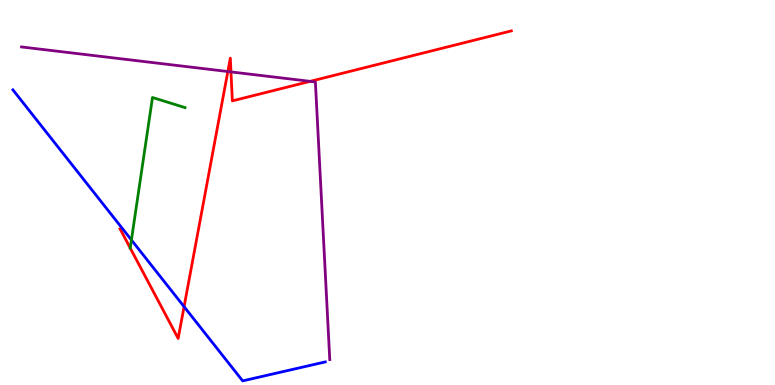[{'lines': ['blue', 'red'], 'intersections': [{'x': 2.38, 'y': 2.03}]}, {'lines': ['green', 'red'], 'intersections': [{'x': 1.68, 'y': 3.56}]}, {'lines': ['purple', 'red'], 'intersections': [{'x': 2.94, 'y': 8.14}, {'x': 2.98, 'y': 8.13}, {'x': 4.0, 'y': 7.89}]}, {'lines': ['blue', 'green'], 'intersections': [{'x': 1.7, 'y': 3.77}]}, {'lines': ['blue', 'purple'], 'intersections': []}, {'lines': ['green', 'purple'], 'intersections': []}]